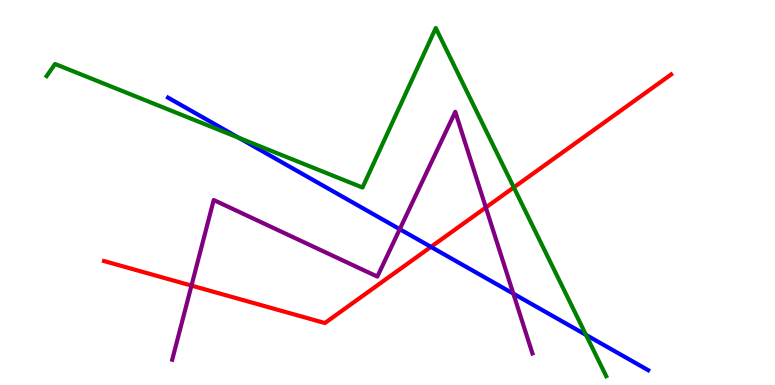[{'lines': ['blue', 'red'], 'intersections': [{'x': 5.56, 'y': 3.59}]}, {'lines': ['green', 'red'], 'intersections': [{'x': 6.63, 'y': 5.13}]}, {'lines': ['purple', 'red'], 'intersections': [{'x': 2.47, 'y': 2.58}, {'x': 6.27, 'y': 4.61}]}, {'lines': ['blue', 'green'], 'intersections': [{'x': 3.08, 'y': 6.42}, {'x': 7.56, 'y': 1.3}]}, {'lines': ['blue', 'purple'], 'intersections': [{'x': 5.16, 'y': 4.05}, {'x': 6.62, 'y': 2.37}]}, {'lines': ['green', 'purple'], 'intersections': []}]